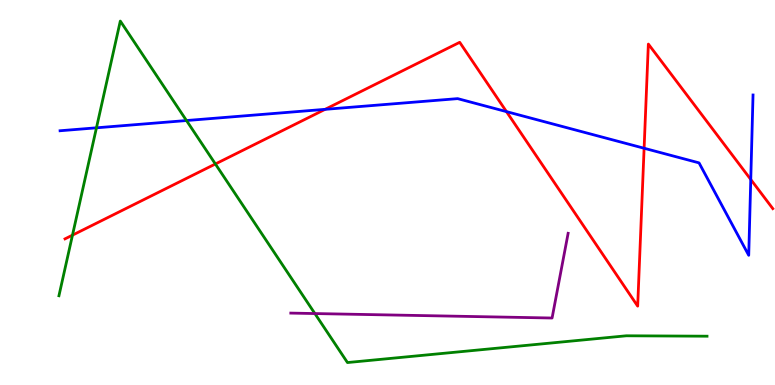[{'lines': ['blue', 'red'], 'intersections': [{'x': 4.19, 'y': 7.16}, {'x': 6.54, 'y': 7.1}, {'x': 8.31, 'y': 6.15}, {'x': 9.69, 'y': 5.34}]}, {'lines': ['green', 'red'], 'intersections': [{'x': 0.935, 'y': 3.89}, {'x': 2.78, 'y': 5.74}]}, {'lines': ['purple', 'red'], 'intersections': []}, {'lines': ['blue', 'green'], 'intersections': [{'x': 1.24, 'y': 6.68}, {'x': 2.41, 'y': 6.87}]}, {'lines': ['blue', 'purple'], 'intersections': []}, {'lines': ['green', 'purple'], 'intersections': [{'x': 4.06, 'y': 1.86}]}]